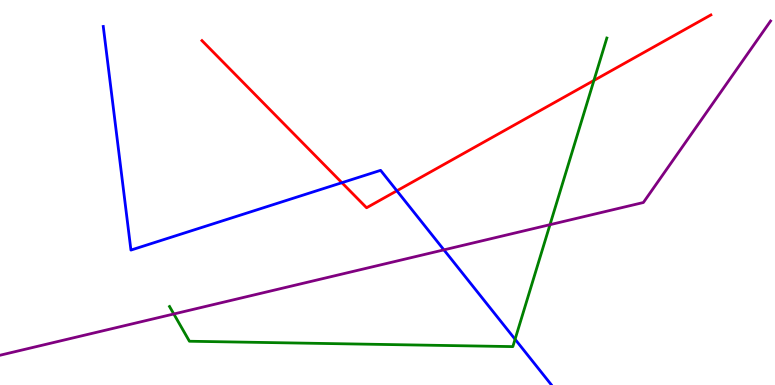[{'lines': ['blue', 'red'], 'intersections': [{'x': 4.41, 'y': 5.25}, {'x': 5.12, 'y': 5.04}]}, {'lines': ['green', 'red'], 'intersections': [{'x': 7.66, 'y': 7.91}]}, {'lines': ['purple', 'red'], 'intersections': []}, {'lines': ['blue', 'green'], 'intersections': [{'x': 6.65, 'y': 1.19}]}, {'lines': ['blue', 'purple'], 'intersections': [{'x': 5.73, 'y': 3.51}]}, {'lines': ['green', 'purple'], 'intersections': [{'x': 2.24, 'y': 1.84}, {'x': 7.1, 'y': 4.16}]}]